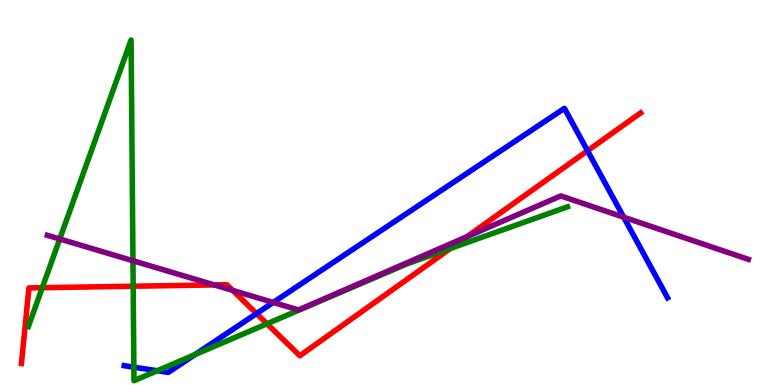[{'lines': ['blue', 'red'], 'intersections': [{'x': 3.31, 'y': 1.86}, {'x': 7.58, 'y': 6.08}]}, {'lines': ['green', 'red'], 'intersections': [{'x': 0.546, 'y': 2.53}, {'x': 1.72, 'y': 2.57}, {'x': 3.45, 'y': 1.59}, {'x': 5.81, 'y': 3.55}]}, {'lines': ['purple', 'red'], 'intersections': [{'x': 2.76, 'y': 2.6}, {'x': 3.0, 'y': 2.46}, {'x': 6.02, 'y': 3.85}]}, {'lines': ['blue', 'green'], 'intersections': [{'x': 1.73, 'y': 0.463}, {'x': 2.03, 'y': 0.371}, {'x': 2.52, 'y': 0.79}]}, {'lines': ['blue', 'purple'], 'intersections': [{'x': 3.53, 'y': 2.14}, {'x': 8.05, 'y': 4.36}]}, {'lines': ['green', 'purple'], 'intersections': [{'x': 0.771, 'y': 3.79}, {'x': 1.72, 'y': 3.23}]}]